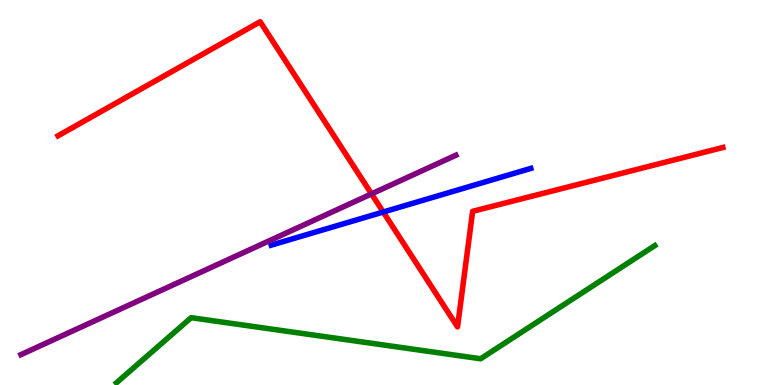[{'lines': ['blue', 'red'], 'intersections': [{'x': 4.95, 'y': 4.49}]}, {'lines': ['green', 'red'], 'intersections': []}, {'lines': ['purple', 'red'], 'intersections': [{'x': 4.79, 'y': 4.96}]}, {'lines': ['blue', 'green'], 'intersections': []}, {'lines': ['blue', 'purple'], 'intersections': []}, {'lines': ['green', 'purple'], 'intersections': []}]